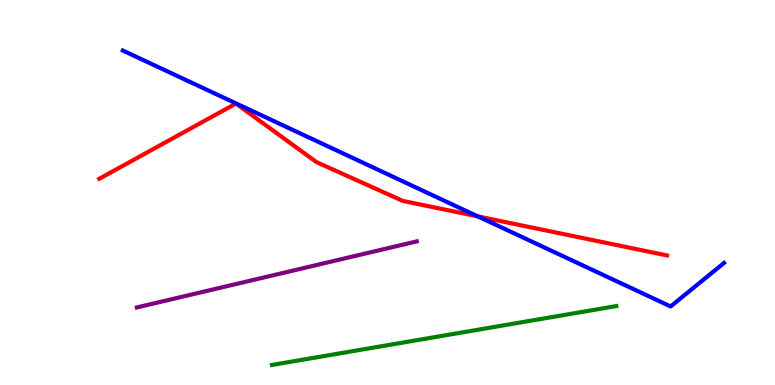[{'lines': ['blue', 'red'], 'intersections': [{'x': 6.17, 'y': 4.38}]}, {'lines': ['green', 'red'], 'intersections': []}, {'lines': ['purple', 'red'], 'intersections': []}, {'lines': ['blue', 'green'], 'intersections': []}, {'lines': ['blue', 'purple'], 'intersections': []}, {'lines': ['green', 'purple'], 'intersections': []}]